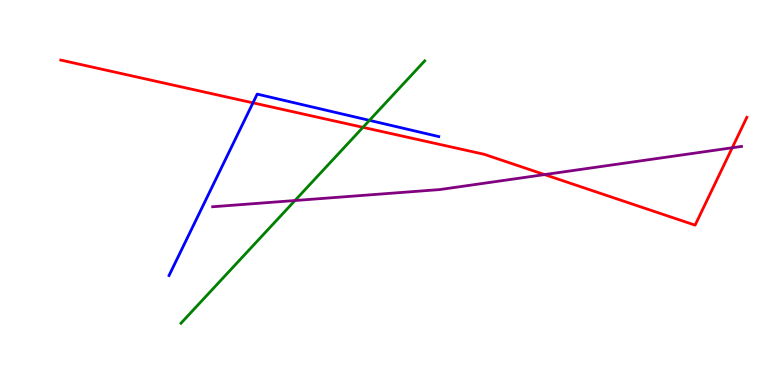[{'lines': ['blue', 'red'], 'intersections': [{'x': 3.26, 'y': 7.33}]}, {'lines': ['green', 'red'], 'intersections': [{'x': 4.68, 'y': 6.69}]}, {'lines': ['purple', 'red'], 'intersections': [{'x': 7.03, 'y': 5.47}, {'x': 9.45, 'y': 6.16}]}, {'lines': ['blue', 'green'], 'intersections': [{'x': 4.77, 'y': 6.87}]}, {'lines': ['blue', 'purple'], 'intersections': []}, {'lines': ['green', 'purple'], 'intersections': [{'x': 3.81, 'y': 4.79}]}]